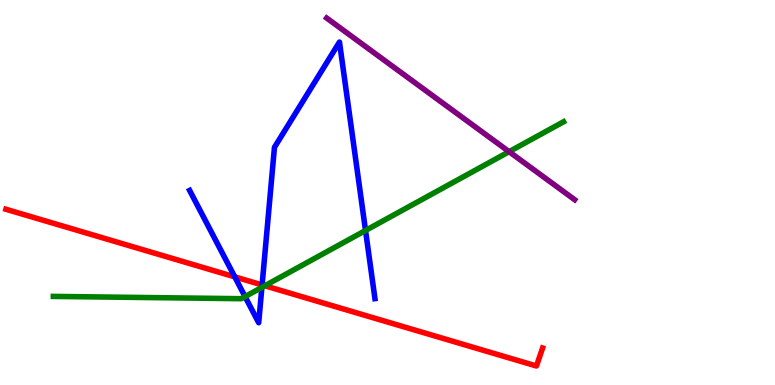[{'lines': ['blue', 'red'], 'intersections': [{'x': 3.03, 'y': 2.81}, {'x': 3.38, 'y': 2.6}]}, {'lines': ['green', 'red'], 'intersections': [{'x': 3.42, 'y': 2.58}]}, {'lines': ['purple', 'red'], 'intersections': []}, {'lines': ['blue', 'green'], 'intersections': [{'x': 3.16, 'y': 2.3}, {'x': 3.38, 'y': 2.54}, {'x': 4.72, 'y': 4.01}]}, {'lines': ['blue', 'purple'], 'intersections': []}, {'lines': ['green', 'purple'], 'intersections': [{'x': 6.57, 'y': 6.06}]}]